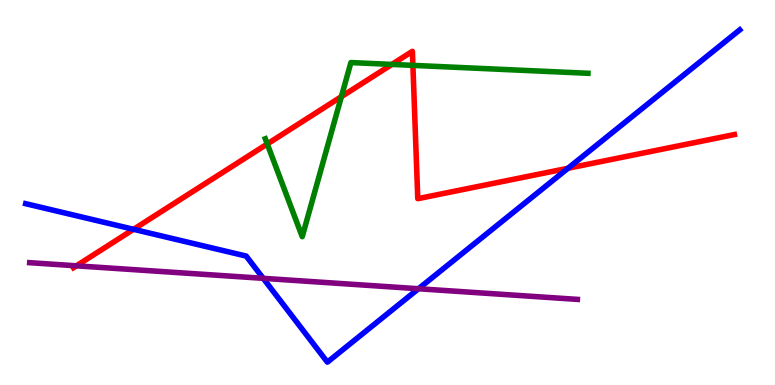[{'lines': ['blue', 'red'], 'intersections': [{'x': 1.72, 'y': 4.04}, {'x': 7.33, 'y': 5.63}]}, {'lines': ['green', 'red'], 'intersections': [{'x': 3.45, 'y': 6.26}, {'x': 4.4, 'y': 7.49}, {'x': 5.06, 'y': 8.33}, {'x': 5.33, 'y': 8.3}]}, {'lines': ['purple', 'red'], 'intersections': [{'x': 0.986, 'y': 3.1}]}, {'lines': ['blue', 'green'], 'intersections': []}, {'lines': ['blue', 'purple'], 'intersections': [{'x': 3.4, 'y': 2.77}, {'x': 5.4, 'y': 2.5}]}, {'lines': ['green', 'purple'], 'intersections': []}]